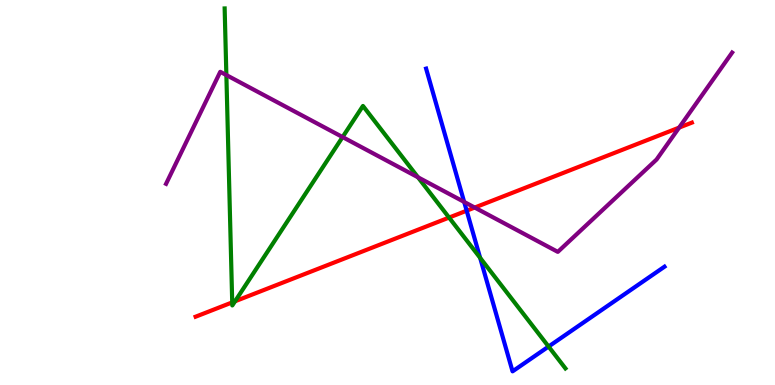[{'lines': ['blue', 'red'], 'intersections': [{'x': 6.02, 'y': 4.53}]}, {'lines': ['green', 'red'], 'intersections': [{'x': 3.0, 'y': 2.15}, {'x': 3.03, 'y': 2.17}, {'x': 5.79, 'y': 4.35}]}, {'lines': ['purple', 'red'], 'intersections': [{'x': 6.13, 'y': 4.61}, {'x': 8.76, 'y': 6.69}]}, {'lines': ['blue', 'green'], 'intersections': [{'x': 6.2, 'y': 3.3}, {'x': 7.08, 'y': 0.999}]}, {'lines': ['blue', 'purple'], 'intersections': [{'x': 5.99, 'y': 4.76}]}, {'lines': ['green', 'purple'], 'intersections': [{'x': 2.92, 'y': 8.05}, {'x': 4.42, 'y': 6.44}, {'x': 5.39, 'y': 5.4}]}]